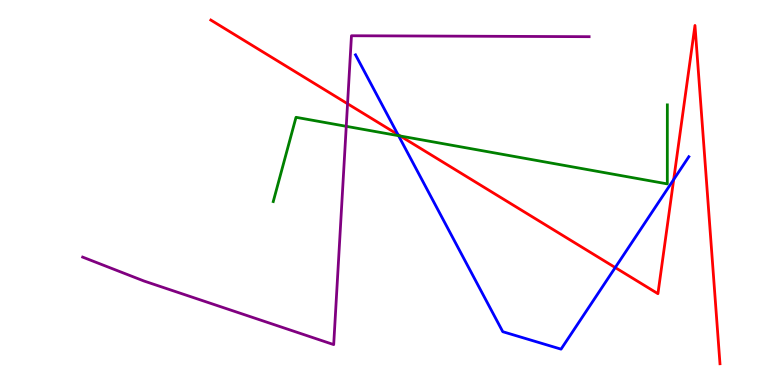[{'lines': ['blue', 'red'], 'intersections': [{'x': 5.13, 'y': 6.5}, {'x': 7.94, 'y': 3.05}, {'x': 8.69, 'y': 5.34}]}, {'lines': ['green', 'red'], 'intersections': [{'x': 5.16, 'y': 6.47}]}, {'lines': ['purple', 'red'], 'intersections': [{'x': 4.48, 'y': 7.31}]}, {'lines': ['blue', 'green'], 'intersections': [{'x': 5.14, 'y': 6.48}]}, {'lines': ['blue', 'purple'], 'intersections': []}, {'lines': ['green', 'purple'], 'intersections': [{'x': 4.47, 'y': 6.72}]}]